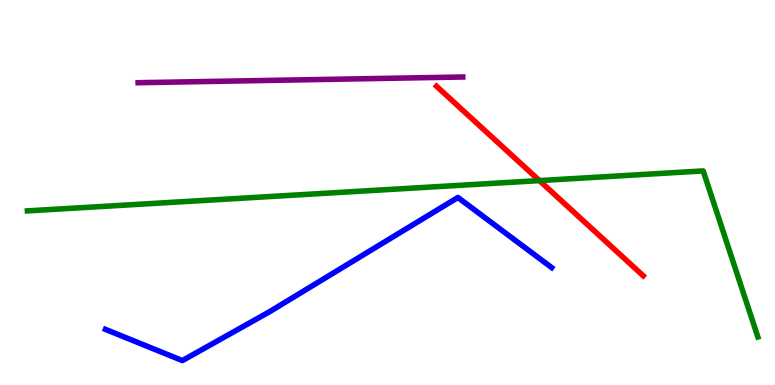[{'lines': ['blue', 'red'], 'intersections': []}, {'lines': ['green', 'red'], 'intersections': [{'x': 6.96, 'y': 5.31}]}, {'lines': ['purple', 'red'], 'intersections': []}, {'lines': ['blue', 'green'], 'intersections': []}, {'lines': ['blue', 'purple'], 'intersections': []}, {'lines': ['green', 'purple'], 'intersections': []}]